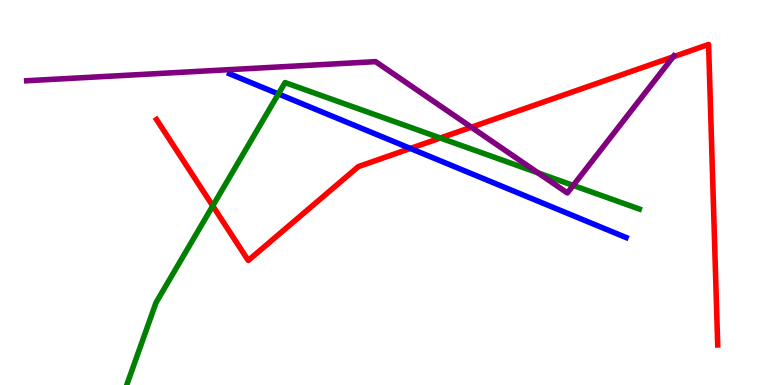[{'lines': ['blue', 'red'], 'intersections': [{'x': 5.3, 'y': 6.14}]}, {'lines': ['green', 'red'], 'intersections': [{'x': 2.75, 'y': 4.65}, {'x': 5.68, 'y': 6.42}]}, {'lines': ['purple', 'red'], 'intersections': [{'x': 6.08, 'y': 6.7}, {'x': 8.69, 'y': 8.52}]}, {'lines': ['blue', 'green'], 'intersections': [{'x': 3.59, 'y': 7.56}]}, {'lines': ['blue', 'purple'], 'intersections': []}, {'lines': ['green', 'purple'], 'intersections': [{'x': 6.94, 'y': 5.51}, {'x': 7.4, 'y': 5.18}]}]